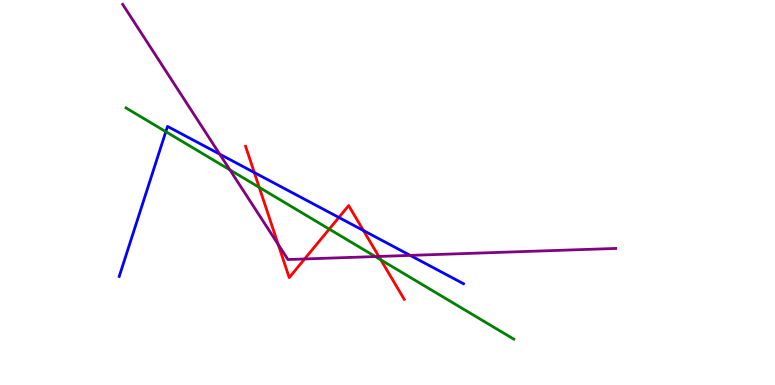[{'lines': ['blue', 'red'], 'intersections': [{'x': 3.28, 'y': 5.52}, {'x': 4.37, 'y': 4.35}, {'x': 4.69, 'y': 4.01}]}, {'lines': ['green', 'red'], 'intersections': [{'x': 3.34, 'y': 5.13}, {'x': 4.25, 'y': 4.05}, {'x': 4.91, 'y': 3.25}]}, {'lines': ['purple', 'red'], 'intersections': [{'x': 3.59, 'y': 3.65}, {'x': 3.93, 'y': 3.27}, {'x': 4.89, 'y': 3.34}]}, {'lines': ['blue', 'green'], 'intersections': [{'x': 2.14, 'y': 6.58}]}, {'lines': ['blue', 'purple'], 'intersections': [{'x': 2.83, 'y': 6.0}, {'x': 5.29, 'y': 3.37}]}, {'lines': ['green', 'purple'], 'intersections': [{'x': 2.97, 'y': 5.59}, {'x': 4.84, 'y': 3.34}]}]